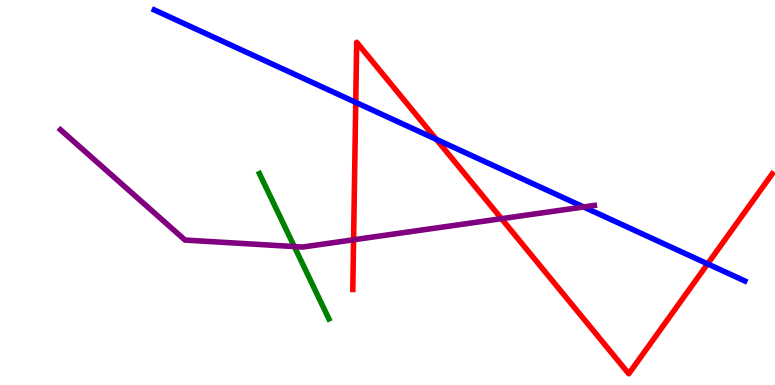[{'lines': ['blue', 'red'], 'intersections': [{'x': 4.59, 'y': 7.34}, {'x': 5.63, 'y': 6.38}, {'x': 9.13, 'y': 3.15}]}, {'lines': ['green', 'red'], 'intersections': []}, {'lines': ['purple', 'red'], 'intersections': [{'x': 4.56, 'y': 3.77}, {'x': 6.47, 'y': 4.32}]}, {'lines': ['blue', 'green'], 'intersections': []}, {'lines': ['blue', 'purple'], 'intersections': [{'x': 7.53, 'y': 4.62}]}, {'lines': ['green', 'purple'], 'intersections': [{'x': 3.8, 'y': 3.6}]}]